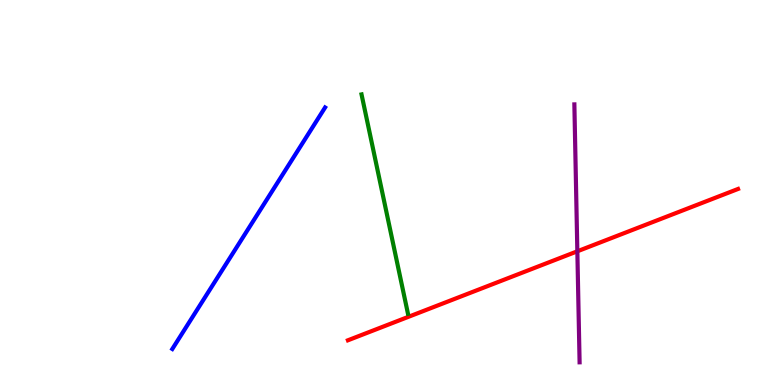[{'lines': ['blue', 'red'], 'intersections': []}, {'lines': ['green', 'red'], 'intersections': []}, {'lines': ['purple', 'red'], 'intersections': [{'x': 7.45, 'y': 3.47}]}, {'lines': ['blue', 'green'], 'intersections': []}, {'lines': ['blue', 'purple'], 'intersections': []}, {'lines': ['green', 'purple'], 'intersections': []}]